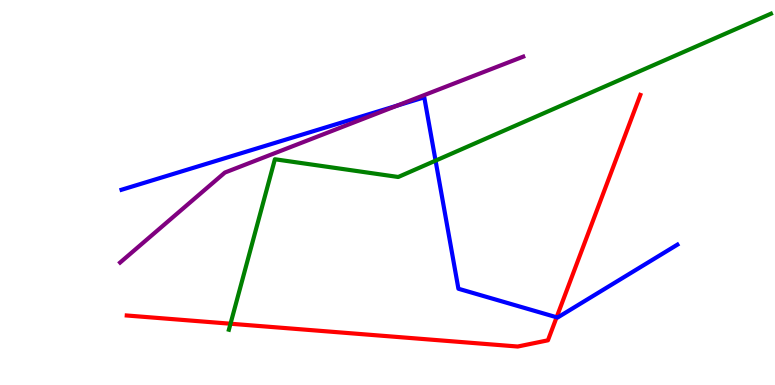[{'lines': ['blue', 'red'], 'intersections': [{'x': 7.18, 'y': 1.76}]}, {'lines': ['green', 'red'], 'intersections': [{'x': 2.97, 'y': 1.59}]}, {'lines': ['purple', 'red'], 'intersections': []}, {'lines': ['blue', 'green'], 'intersections': [{'x': 5.62, 'y': 5.83}]}, {'lines': ['blue', 'purple'], 'intersections': [{'x': 5.13, 'y': 7.26}]}, {'lines': ['green', 'purple'], 'intersections': []}]